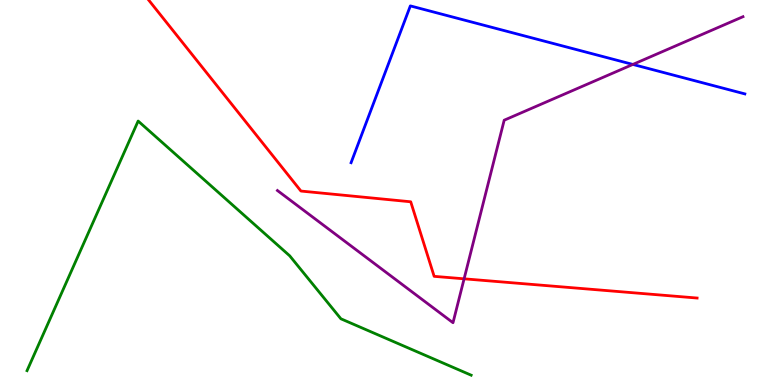[{'lines': ['blue', 'red'], 'intersections': []}, {'lines': ['green', 'red'], 'intersections': []}, {'lines': ['purple', 'red'], 'intersections': [{'x': 5.99, 'y': 2.76}]}, {'lines': ['blue', 'green'], 'intersections': []}, {'lines': ['blue', 'purple'], 'intersections': [{'x': 8.17, 'y': 8.33}]}, {'lines': ['green', 'purple'], 'intersections': []}]